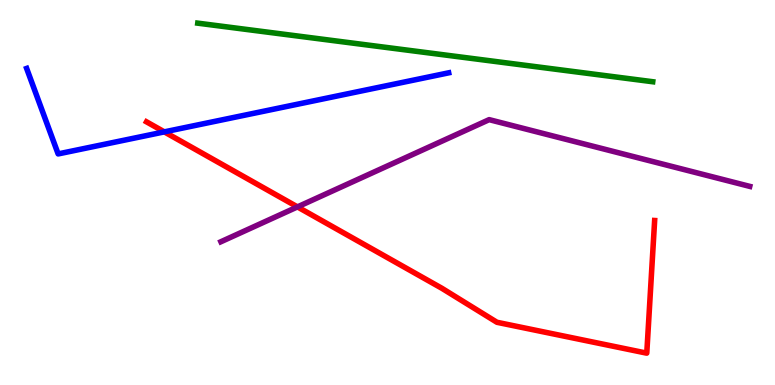[{'lines': ['blue', 'red'], 'intersections': [{'x': 2.12, 'y': 6.57}]}, {'lines': ['green', 'red'], 'intersections': []}, {'lines': ['purple', 'red'], 'intersections': [{'x': 3.84, 'y': 4.63}]}, {'lines': ['blue', 'green'], 'intersections': []}, {'lines': ['blue', 'purple'], 'intersections': []}, {'lines': ['green', 'purple'], 'intersections': []}]